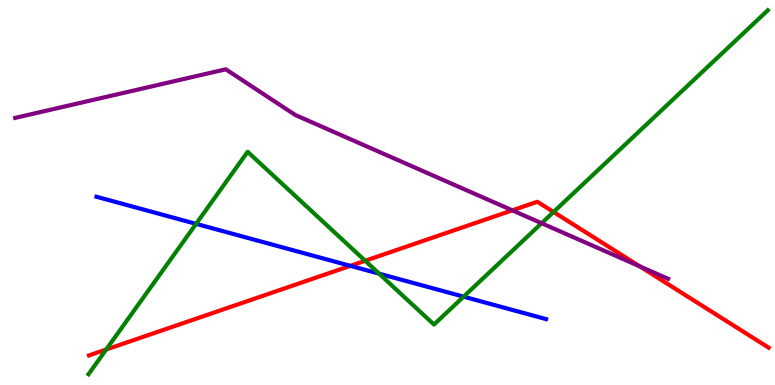[{'lines': ['blue', 'red'], 'intersections': [{'x': 4.52, 'y': 3.1}]}, {'lines': ['green', 'red'], 'intersections': [{'x': 1.37, 'y': 0.921}, {'x': 4.71, 'y': 3.23}, {'x': 7.14, 'y': 4.49}]}, {'lines': ['purple', 'red'], 'intersections': [{'x': 6.61, 'y': 4.54}, {'x': 8.26, 'y': 3.08}]}, {'lines': ['blue', 'green'], 'intersections': [{'x': 2.53, 'y': 4.19}, {'x': 4.89, 'y': 2.89}, {'x': 5.98, 'y': 2.29}]}, {'lines': ['blue', 'purple'], 'intersections': []}, {'lines': ['green', 'purple'], 'intersections': [{'x': 6.99, 'y': 4.2}]}]